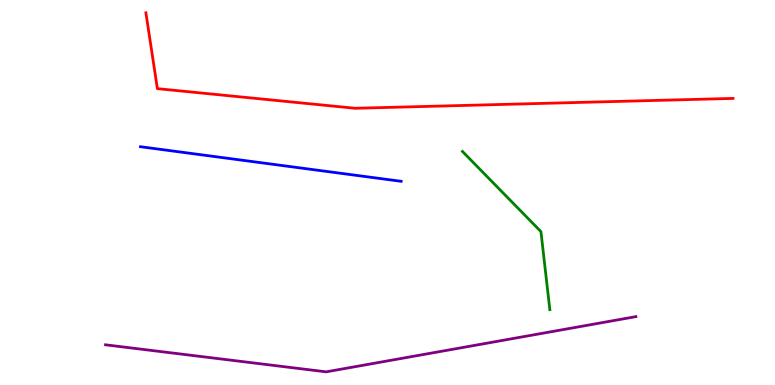[{'lines': ['blue', 'red'], 'intersections': []}, {'lines': ['green', 'red'], 'intersections': []}, {'lines': ['purple', 'red'], 'intersections': []}, {'lines': ['blue', 'green'], 'intersections': []}, {'lines': ['blue', 'purple'], 'intersections': []}, {'lines': ['green', 'purple'], 'intersections': []}]